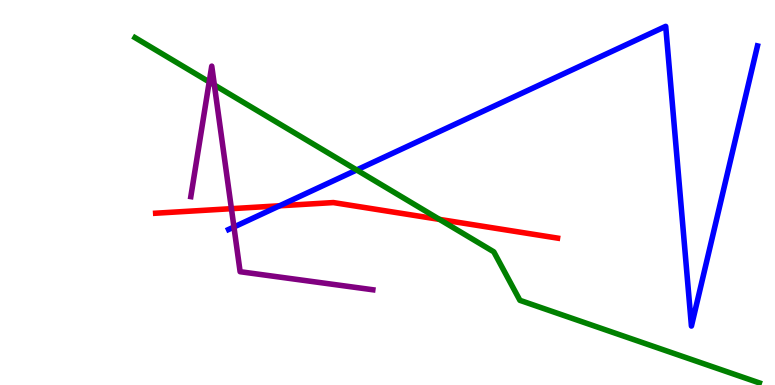[{'lines': ['blue', 'red'], 'intersections': [{'x': 3.61, 'y': 4.65}]}, {'lines': ['green', 'red'], 'intersections': [{'x': 5.67, 'y': 4.3}]}, {'lines': ['purple', 'red'], 'intersections': [{'x': 2.99, 'y': 4.58}]}, {'lines': ['blue', 'green'], 'intersections': [{'x': 4.6, 'y': 5.59}]}, {'lines': ['blue', 'purple'], 'intersections': [{'x': 3.02, 'y': 4.1}]}, {'lines': ['green', 'purple'], 'intersections': [{'x': 2.7, 'y': 7.87}, {'x': 2.77, 'y': 7.79}]}]